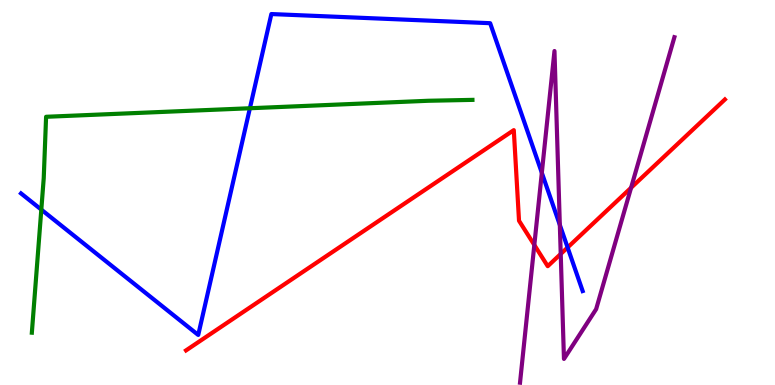[{'lines': ['blue', 'red'], 'intersections': [{'x': 7.32, 'y': 3.57}]}, {'lines': ['green', 'red'], 'intersections': []}, {'lines': ['purple', 'red'], 'intersections': [{'x': 6.89, 'y': 3.64}, {'x': 7.24, 'y': 3.4}, {'x': 8.14, 'y': 5.12}]}, {'lines': ['blue', 'green'], 'intersections': [{'x': 0.533, 'y': 4.56}, {'x': 3.22, 'y': 7.19}]}, {'lines': ['blue', 'purple'], 'intersections': [{'x': 6.99, 'y': 5.51}, {'x': 7.22, 'y': 4.16}]}, {'lines': ['green', 'purple'], 'intersections': []}]